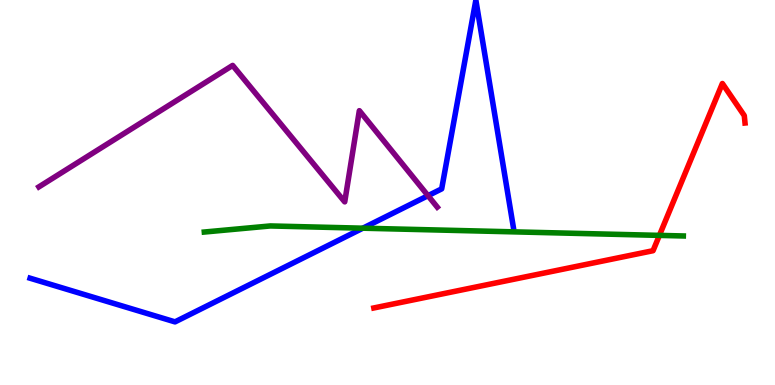[{'lines': ['blue', 'red'], 'intersections': []}, {'lines': ['green', 'red'], 'intersections': [{'x': 8.51, 'y': 3.89}]}, {'lines': ['purple', 'red'], 'intersections': []}, {'lines': ['blue', 'green'], 'intersections': [{'x': 4.68, 'y': 4.07}]}, {'lines': ['blue', 'purple'], 'intersections': [{'x': 5.52, 'y': 4.92}]}, {'lines': ['green', 'purple'], 'intersections': []}]